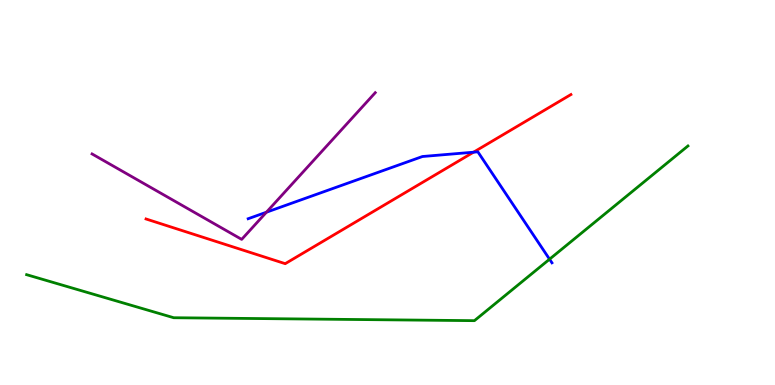[{'lines': ['blue', 'red'], 'intersections': [{'x': 6.11, 'y': 6.05}]}, {'lines': ['green', 'red'], 'intersections': []}, {'lines': ['purple', 'red'], 'intersections': []}, {'lines': ['blue', 'green'], 'intersections': [{'x': 7.09, 'y': 3.27}]}, {'lines': ['blue', 'purple'], 'intersections': [{'x': 3.44, 'y': 4.49}]}, {'lines': ['green', 'purple'], 'intersections': []}]